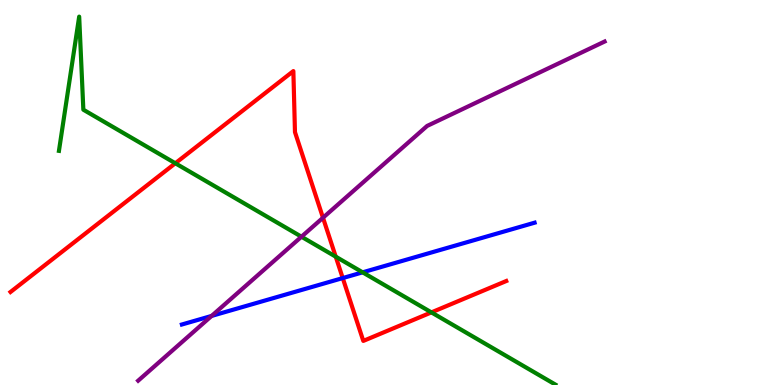[{'lines': ['blue', 'red'], 'intersections': [{'x': 4.42, 'y': 2.78}]}, {'lines': ['green', 'red'], 'intersections': [{'x': 2.26, 'y': 5.76}, {'x': 4.33, 'y': 3.33}, {'x': 5.57, 'y': 1.89}]}, {'lines': ['purple', 'red'], 'intersections': [{'x': 4.17, 'y': 4.34}]}, {'lines': ['blue', 'green'], 'intersections': [{'x': 4.68, 'y': 2.93}]}, {'lines': ['blue', 'purple'], 'intersections': [{'x': 2.73, 'y': 1.79}]}, {'lines': ['green', 'purple'], 'intersections': [{'x': 3.89, 'y': 3.85}]}]